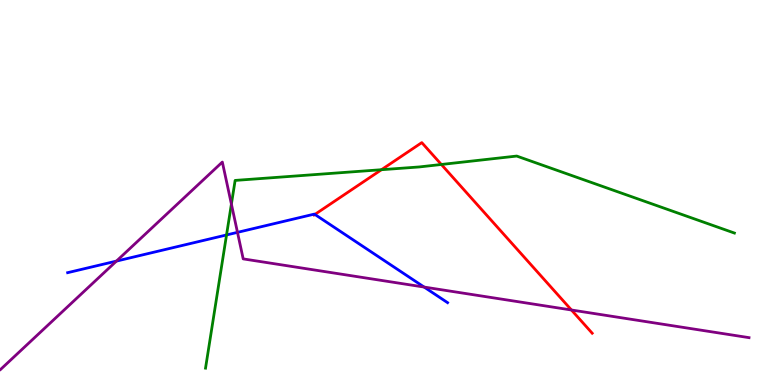[{'lines': ['blue', 'red'], 'intersections': [{'x': 4.06, 'y': 4.43}]}, {'lines': ['green', 'red'], 'intersections': [{'x': 4.92, 'y': 5.59}, {'x': 5.69, 'y': 5.73}]}, {'lines': ['purple', 'red'], 'intersections': [{'x': 7.37, 'y': 1.95}]}, {'lines': ['blue', 'green'], 'intersections': [{'x': 2.92, 'y': 3.9}]}, {'lines': ['blue', 'purple'], 'intersections': [{'x': 1.5, 'y': 3.22}, {'x': 3.06, 'y': 3.96}, {'x': 5.47, 'y': 2.54}]}, {'lines': ['green', 'purple'], 'intersections': [{'x': 2.99, 'y': 4.7}]}]